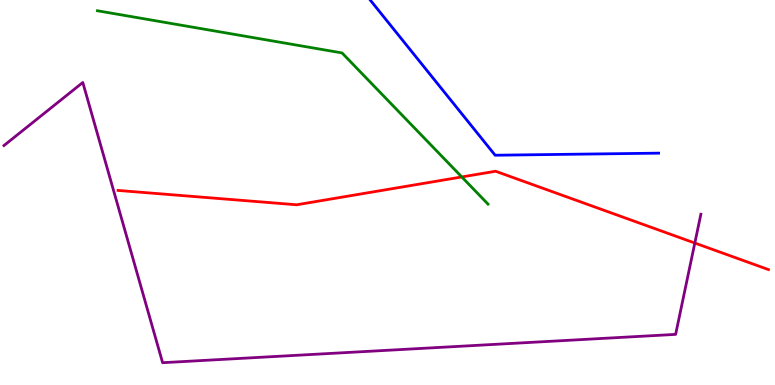[{'lines': ['blue', 'red'], 'intersections': []}, {'lines': ['green', 'red'], 'intersections': [{'x': 5.96, 'y': 5.4}]}, {'lines': ['purple', 'red'], 'intersections': [{'x': 8.97, 'y': 3.69}]}, {'lines': ['blue', 'green'], 'intersections': []}, {'lines': ['blue', 'purple'], 'intersections': []}, {'lines': ['green', 'purple'], 'intersections': []}]